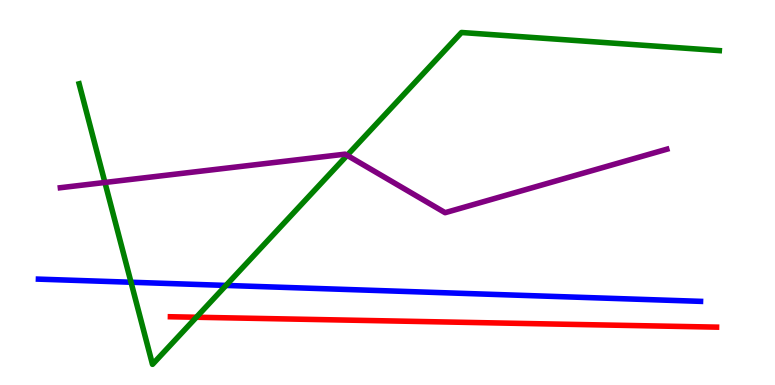[{'lines': ['blue', 'red'], 'intersections': []}, {'lines': ['green', 'red'], 'intersections': [{'x': 2.53, 'y': 1.76}]}, {'lines': ['purple', 'red'], 'intersections': []}, {'lines': ['blue', 'green'], 'intersections': [{'x': 1.69, 'y': 2.67}, {'x': 2.92, 'y': 2.59}]}, {'lines': ['blue', 'purple'], 'intersections': []}, {'lines': ['green', 'purple'], 'intersections': [{'x': 1.35, 'y': 5.26}, {'x': 4.48, 'y': 5.97}]}]